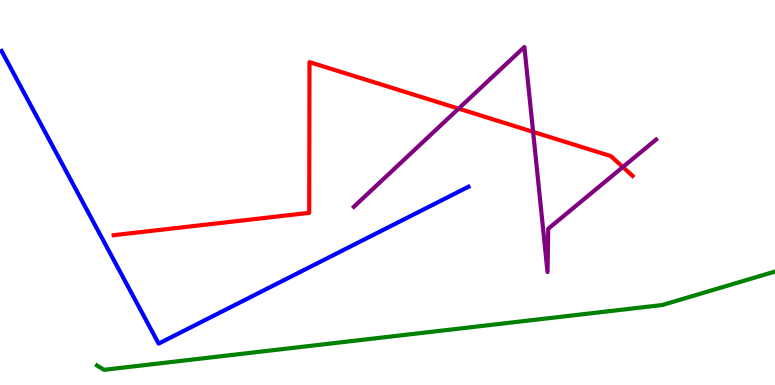[{'lines': ['blue', 'red'], 'intersections': []}, {'lines': ['green', 'red'], 'intersections': []}, {'lines': ['purple', 'red'], 'intersections': [{'x': 5.92, 'y': 7.18}, {'x': 6.88, 'y': 6.58}, {'x': 8.04, 'y': 5.66}]}, {'lines': ['blue', 'green'], 'intersections': []}, {'lines': ['blue', 'purple'], 'intersections': []}, {'lines': ['green', 'purple'], 'intersections': []}]